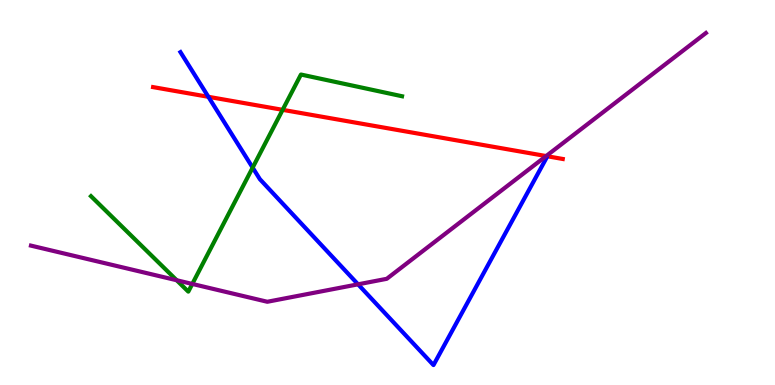[{'lines': ['blue', 'red'], 'intersections': [{'x': 2.69, 'y': 7.49}]}, {'lines': ['green', 'red'], 'intersections': [{'x': 3.65, 'y': 7.15}]}, {'lines': ['purple', 'red'], 'intersections': [{'x': 7.05, 'y': 5.95}]}, {'lines': ['blue', 'green'], 'intersections': [{'x': 3.26, 'y': 5.65}]}, {'lines': ['blue', 'purple'], 'intersections': [{'x': 4.62, 'y': 2.61}]}, {'lines': ['green', 'purple'], 'intersections': [{'x': 2.28, 'y': 2.72}, {'x': 2.48, 'y': 2.62}]}]